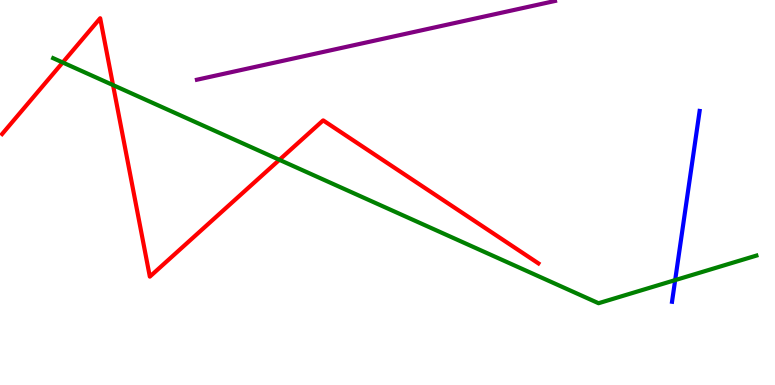[{'lines': ['blue', 'red'], 'intersections': []}, {'lines': ['green', 'red'], 'intersections': [{'x': 0.809, 'y': 8.38}, {'x': 1.46, 'y': 7.79}, {'x': 3.61, 'y': 5.85}]}, {'lines': ['purple', 'red'], 'intersections': []}, {'lines': ['blue', 'green'], 'intersections': [{'x': 8.71, 'y': 2.72}]}, {'lines': ['blue', 'purple'], 'intersections': []}, {'lines': ['green', 'purple'], 'intersections': []}]